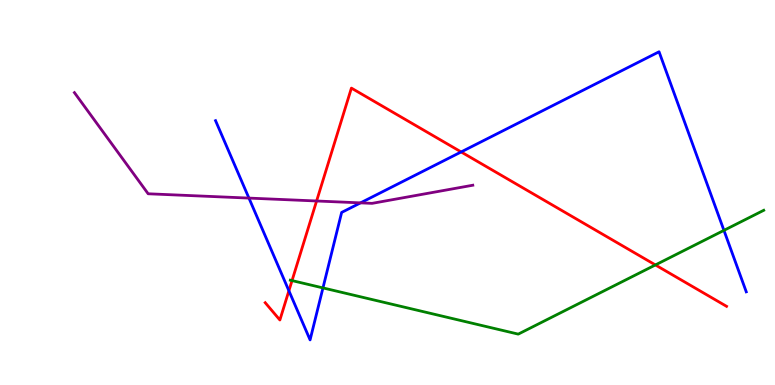[{'lines': ['blue', 'red'], 'intersections': [{'x': 3.73, 'y': 2.45}, {'x': 5.95, 'y': 6.05}]}, {'lines': ['green', 'red'], 'intersections': [{'x': 3.77, 'y': 2.71}, {'x': 8.46, 'y': 3.12}]}, {'lines': ['purple', 'red'], 'intersections': [{'x': 4.09, 'y': 4.78}]}, {'lines': ['blue', 'green'], 'intersections': [{'x': 4.17, 'y': 2.52}, {'x': 9.34, 'y': 4.02}]}, {'lines': ['blue', 'purple'], 'intersections': [{'x': 3.21, 'y': 4.85}, {'x': 4.65, 'y': 4.73}]}, {'lines': ['green', 'purple'], 'intersections': []}]